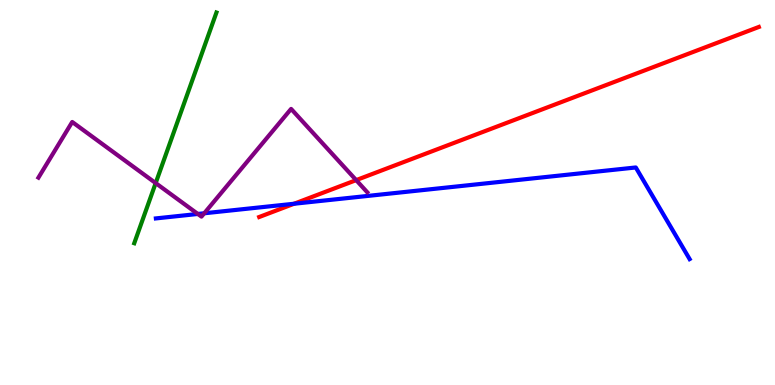[{'lines': ['blue', 'red'], 'intersections': [{'x': 3.79, 'y': 4.71}]}, {'lines': ['green', 'red'], 'intersections': []}, {'lines': ['purple', 'red'], 'intersections': [{'x': 4.6, 'y': 5.32}]}, {'lines': ['blue', 'green'], 'intersections': []}, {'lines': ['blue', 'purple'], 'intersections': [{'x': 2.55, 'y': 4.44}, {'x': 2.64, 'y': 4.46}]}, {'lines': ['green', 'purple'], 'intersections': [{'x': 2.01, 'y': 5.24}]}]